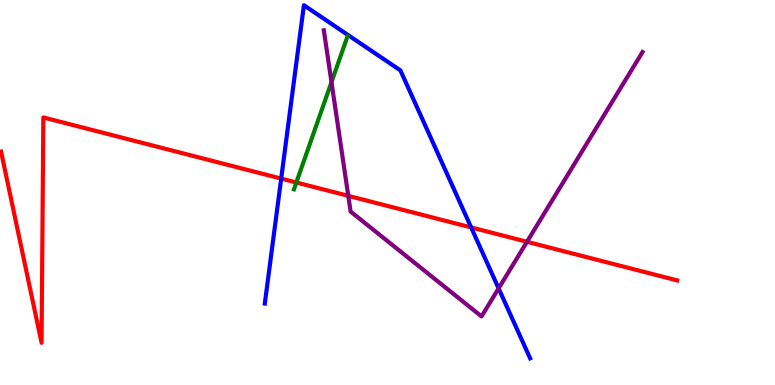[{'lines': ['blue', 'red'], 'intersections': [{'x': 3.63, 'y': 5.36}, {'x': 6.08, 'y': 4.09}]}, {'lines': ['green', 'red'], 'intersections': [{'x': 3.82, 'y': 5.26}]}, {'lines': ['purple', 'red'], 'intersections': [{'x': 4.49, 'y': 4.91}, {'x': 6.8, 'y': 3.72}]}, {'lines': ['blue', 'green'], 'intersections': []}, {'lines': ['blue', 'purple'], 'intersections': [{'x': 6.43, 'y': 2.51}]}, {'lines': ['green', 'purple'], 'intersections': [{'x': 4.28, 'y': 7.87}]}]